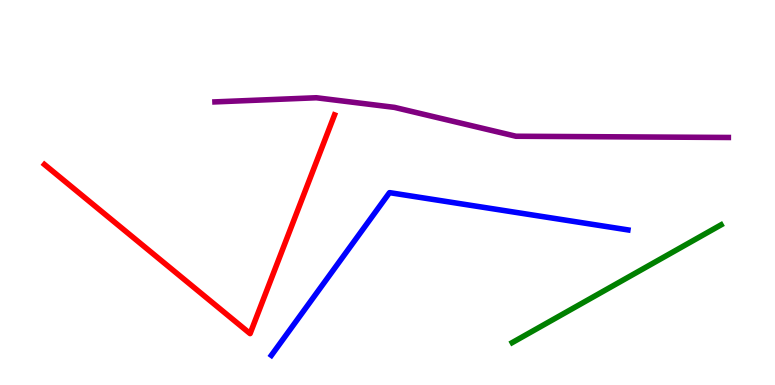[{'lines': ['blue', 'red'], 'intersections': []}, {'lines': ['green', 'red'], 'intersections': []}, {'lines': ['purple', 'red'], 'intersections': []}, {'lines': ['blue', 'green'], 'intersections': []}, {'lines': ['blue', 'purple'], 'intersections': []}, {'lines': ['green', 'purple'], 'intersections': []}]